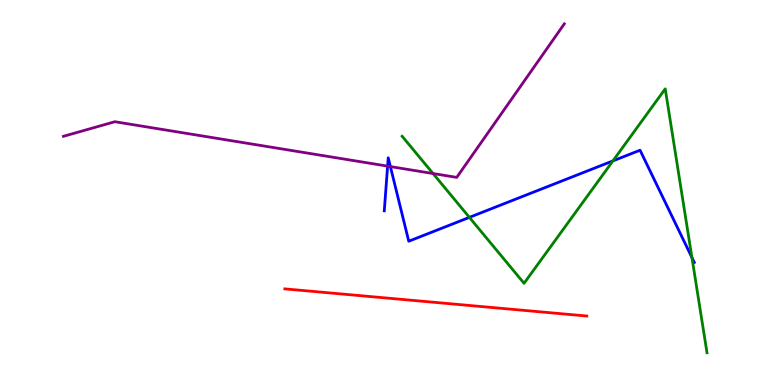[{'lines': ['blue', 'red'], 'intersections': []}, {'lines': ['green', 'red'], 'intersections': []}, {'lines': ['purple', 'red'], 'intersections': []}, {'lines': ['blue', 'green'], 'intersections': [{'x': 6.06, 'y': 4.35}, {'x': 7.91, 'y': 5.82}, {'x': 8.93, 'y': 3.31}]}, {'lines': ['blue', 'purple'], 'intersections': [{'x': 5.0, 'y': 5.68}, {'x': 5.04, 'y': 5.67}]}, {'lines': ['green', 'purple'], 'intersections': [{'x': 5.59, 'y': 5.49}]}]